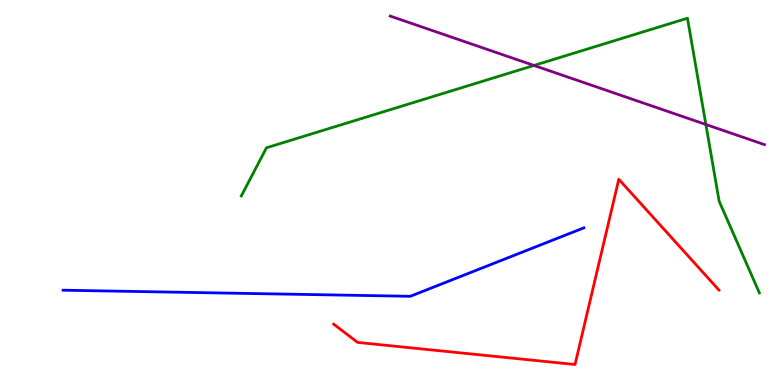[{'lines': ['blue', 'red'], 'intersections': []}, {'lines': ['green', 'red'], 'intersections': []}, {'lines': ['purple', 'red'], 'intersections': []}, {'lines': ['blue', 'green'], 'intersections': []}, {'lines': ['blue', 'purple'], 'intersections': []}, {'lines': ['green', 'purple'], 'intersections': [{'x': 6.89, 'y': 8.3}, {'x': 9.11, 'y': 6.77}]}]